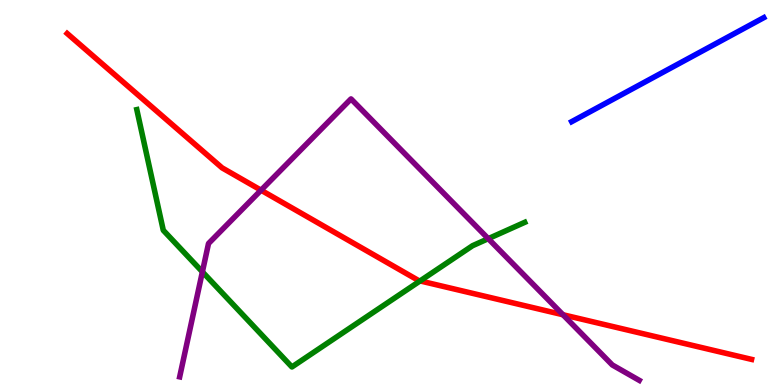[{'lines': ['blue', 'red'], 'intersections': []}, {'lines': ['green', 'red'], 'intersections': [{'x': 5.42, 'y': 2.7}]}, {'lines': ['purple', 'red'], 'intersections': [{'x': 3.37, 'y': 5.06}, {'x': 7.26, 'y': 1.82}]}, {'lines': ['blue', 'green'], 'intersections': []}, {'lines': ['blue', 'purple'], 'intersections': []}, {'lines': ['green', 'purple'], 'intersections': [{'x': 2.61, 'y': 2.94}, {'x': 6.3, 'y': 3.8}]}]